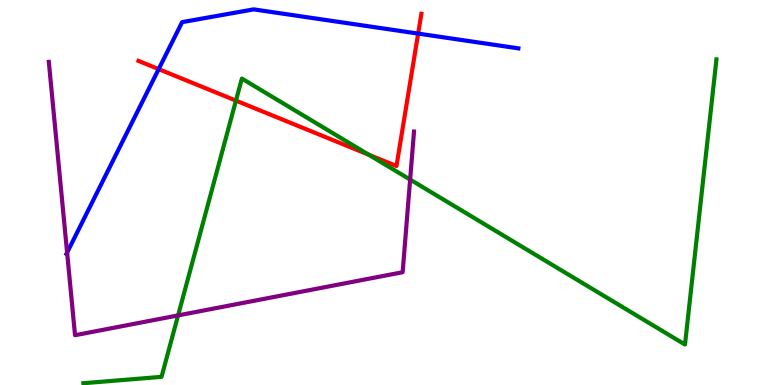[{'lines': ['blue', 'red'], 'intersections': [{'x': 2.05, 'y': 8.2}, {'x': 5.4, 'y': 9.13}]}, {'lines': ['green', 'red'], 'intersections': [{'x': 3.04, 'y': 7.39}, {'x': 4.76, 'y': 5.98}]}, {'lines': ['purple', 'red'], 'intersections': []}, {'lines': ['blue', 'green'], 'intersections': []}, {'lines': ['blue', 'purple'], 'intersections': [{'x': 0.866, 'y': 3.44}]}, {'lines': ['green', 'purple'], 'intersections': [{'x': 2.3, 'y': 1.81}, {'x': 5.29, 'y': 5.34}]}]